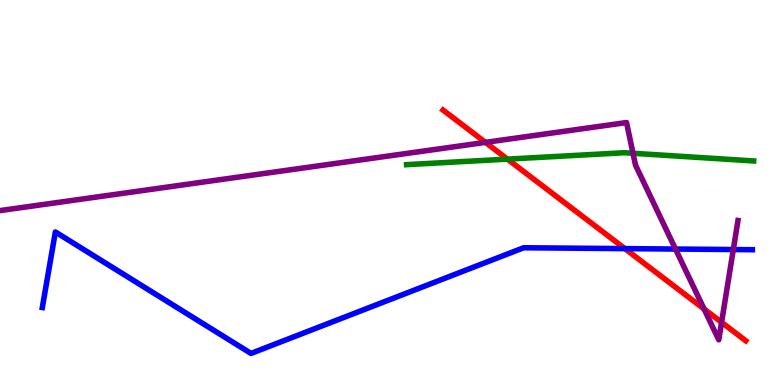[{'lines': ['blue', 'red'], 'intersections': [{'x': 8.06, 'y': 3.54}]}, {'lines': ['green', 'red'], 'intersections': [{'x': 6.55, 'y': 5.87}]}, {'lines': ['purple', 'red'], 'intersections': [{'x': 6.26, 'y': 6.3}, {'x': 9.08, 'y': 1.97}, {'x': 9.31, 'y': 1.63}]}, {'lines': ['blue', 'green'], 'intersections': []}, {'lines': ['blue', 'purple'], 'intersections': [{'x': 8.72, 'y': 3.53}, {'x': 9.46, 'y': 3.52}]}, {'lines': ['green', 'purple'], 'intersections': [{'x': 8.17, 'y': 6.02}]}]